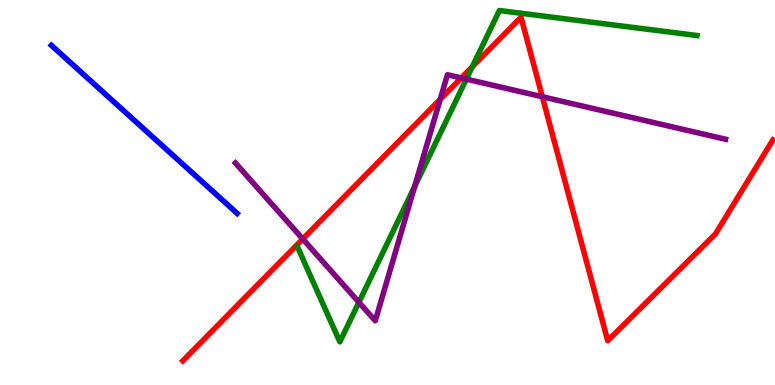[{'lines': ['blue', 'red'], 'intersections': []}, {'lines': ['green', 'red'], 'intersections': [{'x': 6.1, 'y': 8.27}]}, {'lines': ['purple', 'red'], 'intersections': [{'x': 3.91, 'y': 3.79}, {'x': 5.68, 'y': 7.42}, {'x': 5.95, 'y': 7.98}, {'x': 7.0, 'y': 7.49}]}, {'lines': ['blue', 'green'], 'intersections': []}, {'lines': ['blue', 'purple'], 'intersections': []}, {'lines': ['green', 'purple'], 'intersections': [{'x': 4.63, 'y': 2.15}, {'x': 5.35, 'y': 5.15}, {'x': 6.02, 'y': 7.94}]}]